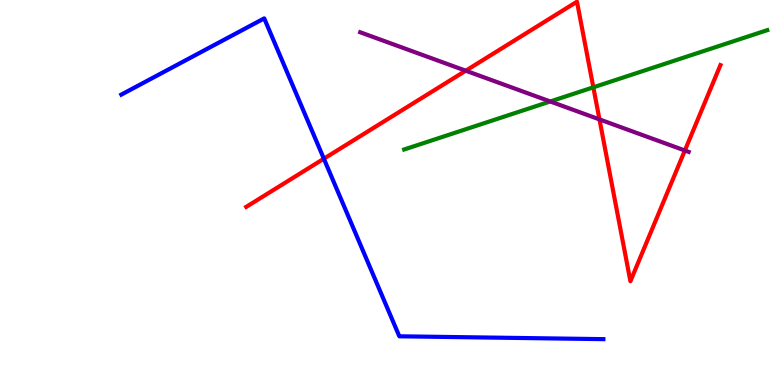[{'lines': ['blue', 'red'], 'intersections': [{'x': 4.18, 'y': 5.88}]}, {'lines': ['green', 'red'], 'intersections': [{'x': 7.66, 'y': 7.73}]}, {'lines': ['purple', 'red'], 'intersections': [{'x': 6.01, 'y': 8.16}, {'x': 7.74, 'y': 6.9}, {'x': 8.84, 'y': 6.09}]}, {'lines': ['blue', 'green'], 'intersections': []}, {'lines': ['blue', 'purple'], 'intersections': []}, {'lines': ['green', 'purple'], 'intersections': [{'x': 7.1, 'y': 7.36}]}]